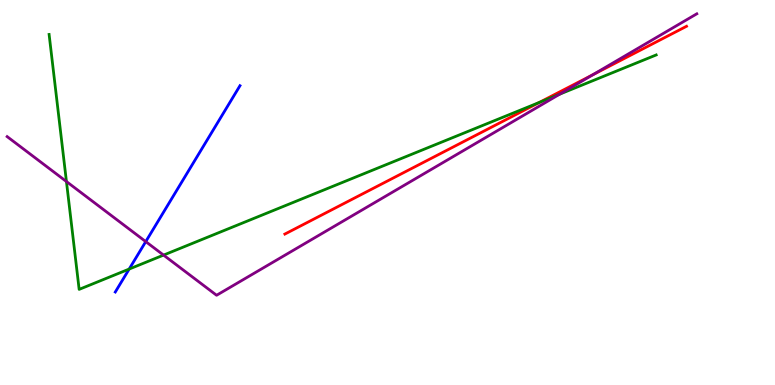[{'lines': ['blue', 'red'], 'intersections': []}, {'lines': ['green', 'red'], 'intersections': [{'x': 6.96, 'y': 7.34}]}, {'lines': ['purple', 'red'], 'intersections': [{'x': 7.65, 'y': 8.06}]}, {'lines': ['blue', 'green'], 'intersections': [{'x': 1.67, 'y': 3.01}]}, {'lines': ['blue', 'purple'], 'intersections': [{'x': 1.88, 'y': 3.72}]}, {'lines': ['green', 'purple'], 'intersections': [{'x': 0.857, 'y': 5.28}, {'x': 2.11, 'y': 3.37}, {'x': 7.22, 'y': 7.56}]}]